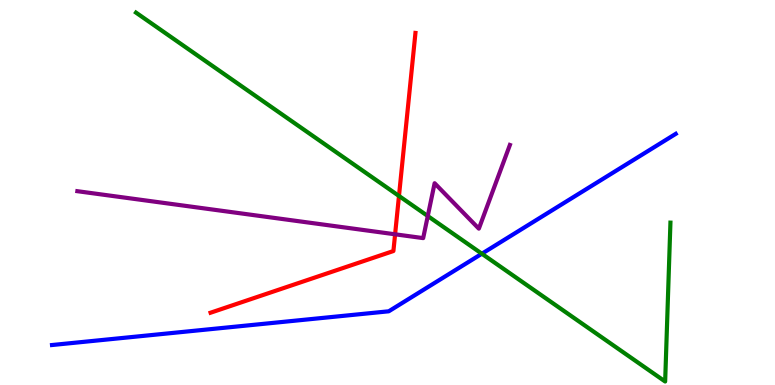[{'lines': ['blue', 'red'], 'intersections': []}, {'lines': ['green', 'red'], 'intersections': [{'x': 5.15, 'y': 4.91}]}, {'lines': ['purple', 'red'], 'intersections': [{'x': 5.1, 'y': 3.91}]}, {'lines': ['blue', 'green'], 'intersections': [{'x': 6.22, 'y': 3.41}]}, {'lines': ['blue', 'purple'], 'intersections': []}, {'lines': ['green', 'purple'], 'intersections': [{'x': 5.52, 'y': 4.39}]}]